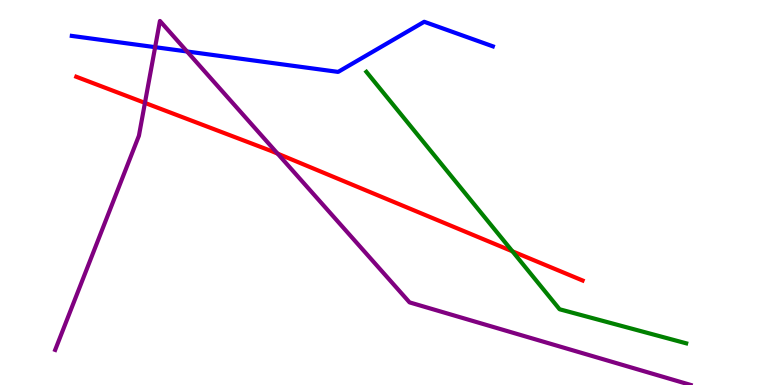[{'lines': ['blue', 'red'], 'intersections': []}, {'lines': ['green', 'red'], 'intersections': [{'x': 6.61, 'y': 3.47}]}, {'lines': ['purple', 'red'], 'intersections': [{'x': 1.87, 'y': 7.33}, {'x': 3.58, 'y': 6.01}]}, {'lines': ['blue', 'green'], 'intersections': []}, {'lines': ['blue', 'purple'], 'intersections': [{'x': 2.0, 'y': 8.77}, {'x': 2.41, 'y': 8.66}]}, {'lines': ['green', 'purple'], 'intersections': []}]